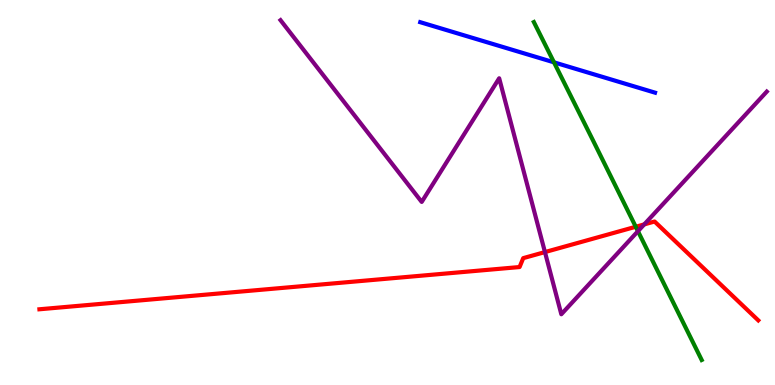[{'lines': ['blue', 'red'], 'intersections': []}, {'lines': ['green', 'red'], 'intersections': [{'x': 8.2, 'y': 4.11}]}, {'lines': ['purple', 'red'], 'intersections': [{'x': 7.03, 'y': 3.45}, {'x': 8.31, 'y': 4.17}]}, {'lines': ['blue', 'green'], 'intersections': [{'x': 7.15, 'y': 8.38}]}, {'lines': ['blue', 'purple'], 'intersections': []}, {'lines': ['green', 'purple'], 'intersections': [{'x': 8.23, 'y': 3.99}]}]